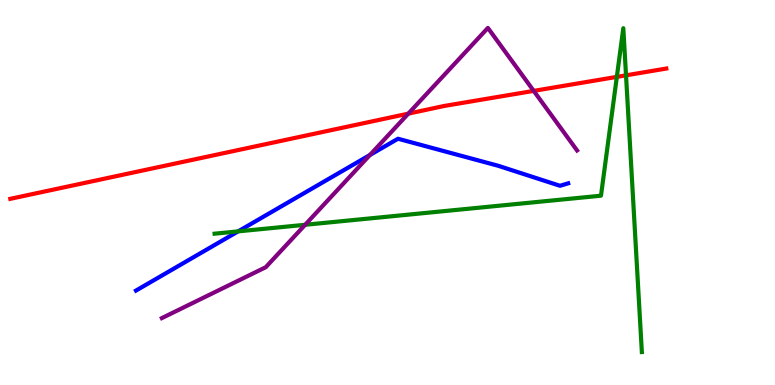[{'lines': ['blue', 'red'], 'intersections': []}, {'lines': ['green', 'red'], 'intersections': [{'x': 7.96, 'y': 8.0}, {'x': 8.08, 'y': 8.04}]}, {'lines': ['purple', 'red'], 'intersections': [{'x': 5.27, 'y': 7.05}, {'x': 6.89, 'y': 7.64}]}, {'lines': ['blue', 'green'], 'intersections': [{'x': 3.07, 'y': 3.99}]}, {'lines': ['blue', 'purple'], 'intersections': [{'x': 4.77, 'y': 5.97}]}, {'lines': ['green', 'purple'], 'intersections': [{'x': 3.94, 'y': 4.16}]}]